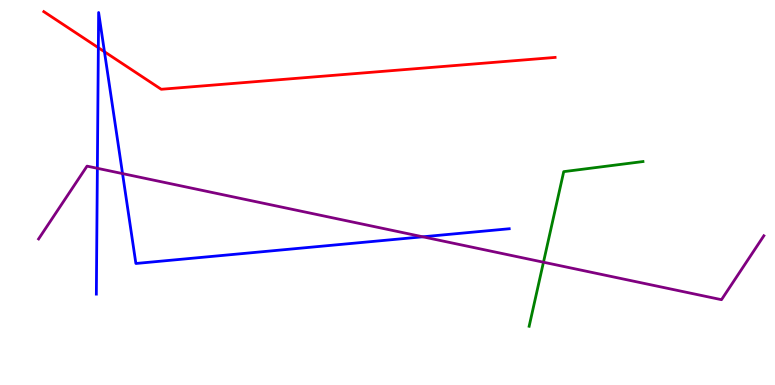[{'lines': ['blue', 'red'], 'intersections': [{'x': 1.27, 'y': 8.76}, {'x': 1.35, 'y': 8.66}]}, {'lines': ['green', 'red'], 'intersections': []}, {'lines': ['purple', 'red'], 'intersections': []}, {'lines': ['blue', 'green'], 'intersections': []}, {'lines': ['blue', 'purple'], 'intersections': [{'x': 1.26, 'y': 5.63}, {'x': 1.58, 'y': 5.49}, {'x': 5.45, 'y': 3.85}]}, {'lines': ['green', 'purple'], 'intersections': [{'x': 7.01, 'y': 3.19}]}]